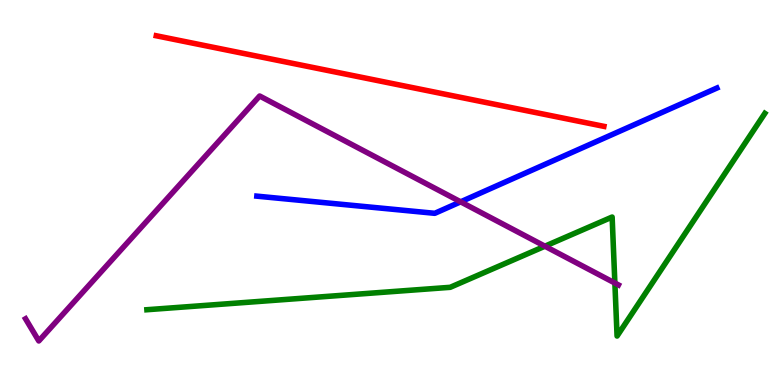[{'lines': ['blue', 'red'], 'intersections': []}, {'lines': ['green', 'red'], 'intersections': []}, {'lines': ['purple', 'red'], 'intersections': []}, {'lines': ['blue', 'green'], 'intersections': []}, {'lines': ['blue', 'purple'], 'intersections': [{'x': 5.94, 'y': 4.76}]}, {'lines': ['green', 'purple'], 'intersections': [{'x': 7.03, 'y': 3.61}, {'x': 7.93, 'y': 2.65}]}]